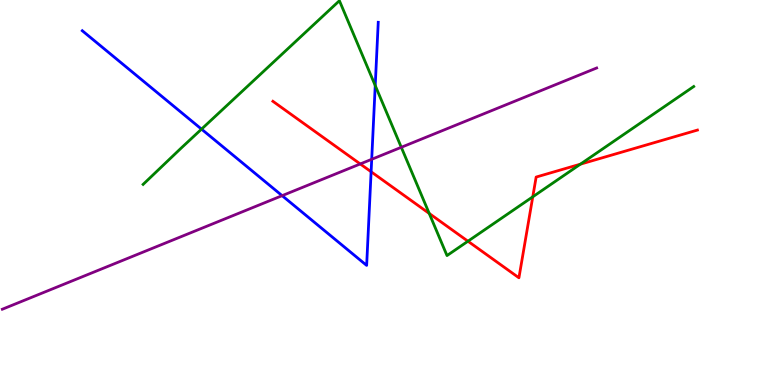[{'lines': ['blue', 'red'], 'intersections': [{'x': 4.79, 'y': 5.54}]}, {'lines': ['green', 'red'], 'intersections': [{'x': 5.54, 'y': 4.46}, {'x': 6.04, 'y': 3.73}, {'x': 6.87, 'y': 4.89}, {'x': 7.49, 'y': 5.74}]}, {'lines': ['purple', 'red'], 'intersections': [{'x': 4.65, 'y': 5.74}]}, {'lines': ['blue', 'green'], 'intersections': [{'x': 2.6, 'y': 6.65}, {'x': 4.84, 'y': 7.78}]}, {'lines': ['blue', 'purple'], 'intersections': [{'x': 3.64, 'y': 4.92}, {'x': 4.8, 'y': 5.86}]}, {'lines': ['green', 'purple'], 'intersections': [{'x': 5.18, 'y': 6.17}]}]